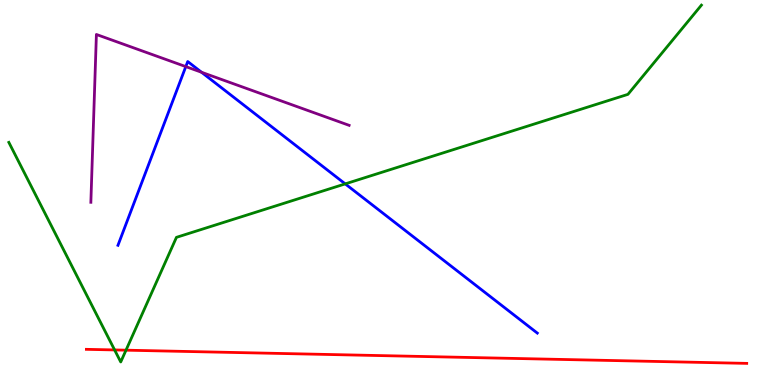[{'lines': ['blue', 'red'], 'intersections': []}, {'lines': ['green', 'red'], 'intersections': [{'x': 1.48, 'y': 0.911}, {'x': 1.63, 'y': 0.904}]}, {'lines': ['purple', 'red'], 'intersections': []}, {'lines': ['blue', 'green'], 'intersections': [{'x': 4.45, 'y': 5.22}]}, {'lines': ['blue', 'purple'], 'intersections': [{'x': 2.4, 'y': 8.27}, {'x': 2.6, 'y': 8.12}]}, {'lines': ['green', 'purple'], 'intersections': []}]